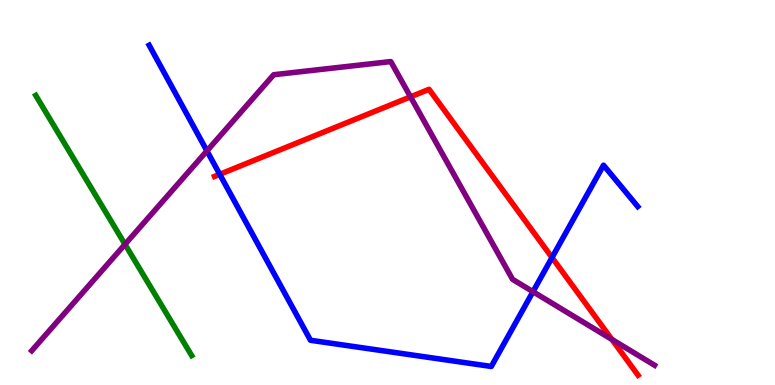[{'lines': ['blue', 'red'], 'intersections': [{'x': 2.84, 'y': 5.47}, {'x': 7.12, 'y': 3.31}]}, {'lines': ['green', 'red'], 'intersections': []}, {'lines': ['purple', 'red'], 'intersections': [{'x': 5.3, 'y': 7.48}, {'x': 7.9, 'y': 1.18}]}, {'lines': ['blue', 'green'], 'intersections': []}, {'lines': ['blue', 'purple'], 'intersections': [{'x': 2.67, 'y': 6.08}, {'x': 6.88, 'y': 2.42}]}, {'lines': ['green', 'purple'], 'intersections': [{'x': 1.61, 'y': 3.65}]}]